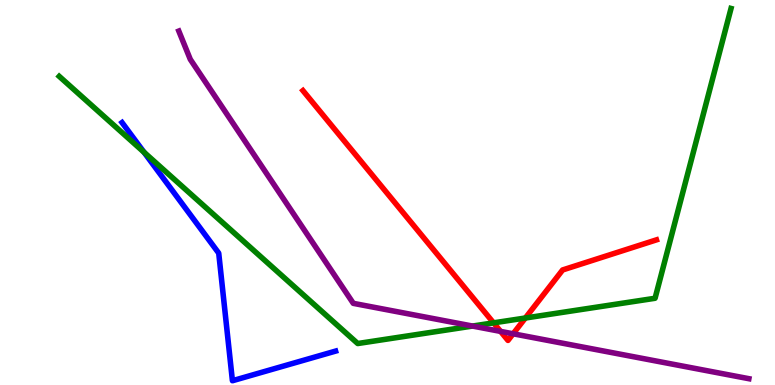[{'lines': ['blue', 'red'], 'intersections': []}, {'lines': ['green', 'red'], 'intersections': [{'x': 6.37, 'y': 1.61}, {'x': 6.78, 'y': 1.74}]}, {'lines': ['purple', 'red'], 'intersections': [{'x': 6.46, 'y': 1.39}, {'x': 6.62, 'y': 1.33}]}, {'lines': ['blue', 'green'], 'intersections': [{'x': 1.86, 'y': 6.05}]}, {'lines': ['blue', 'purple'], 'intersections': []}, {'lines': ['green', 'purple'], 'intersections': [{'x': 6.1, 'y': 1.53}]}]